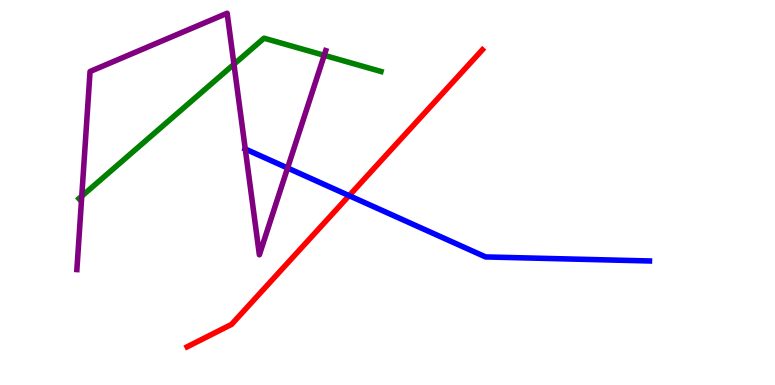[{'lines': ['blue', 'red'], 'intersections': [{'x': 4.51, 'y': 4.92}]}, {'lines': ['green', 'red'], 'intersections': []}, {'lines': ['purple', 'red'], 'intersections': []}, {'lines': ['blue', 'green'], 'intersections': []}, {'lines': ['blue', 'purple'], 'intersections': [{'x': 3.16, 'y': 6.13}, {'x': 3.71, 'y': 5.64}]}, {'lines': ['green', 'purple'], 'intersections': [{'x': 1.06, 'y': 4.91}, {'x': 3.02, 'y': 8.33}, {'x': 4.18, 'y': 8.56}]}]